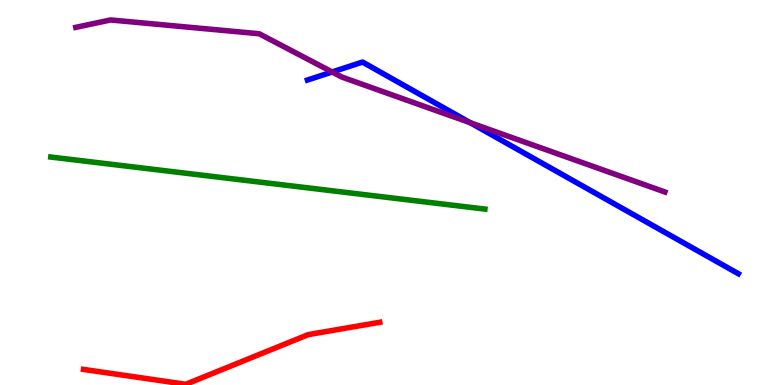[{'lines': ['blue', 'red'], 'intersections': []}, {'lines': ['green', 'red'], 'intersections': []}, {'lines': ['purple', 'red'], 'intersections': []}, {'lines': ['blue', 'green'], 'intersections': []}, {'lines': ['blue', 'purple'], 'intersections': [{'x': 4.29, 'y': 8.13}, {'x': 6.07, 'y': 6.81}]}, {'lines': ['green', 'purple'], 'intersections': []}]